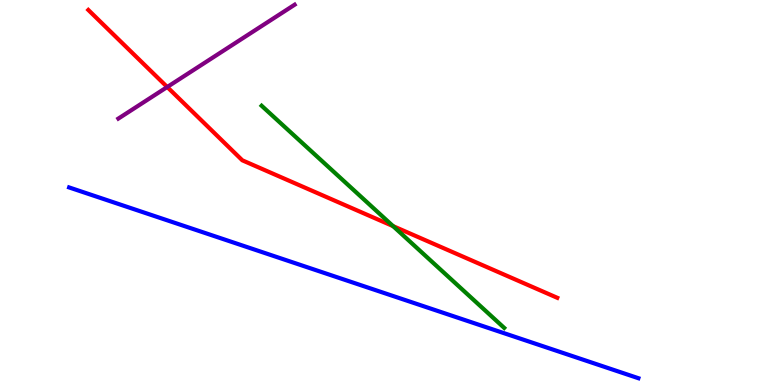[{'lines': ['blue', 'red'], 'intersections': []}, {'lines': ['green', 'red'], 'intersections': [{'x': 5.07, 'y': 4.13}]}, {'lines': ['purple', 'red'], 'intersections': [{'x': 2.16, 'y': 7.74}]}, {'lines': ['blue', 'green'], 'intersections': []}, {'lines': ['blue', 'purple'], 'intersections': []}, {'lines': ['green', 'purple'], 'intersections': []}]